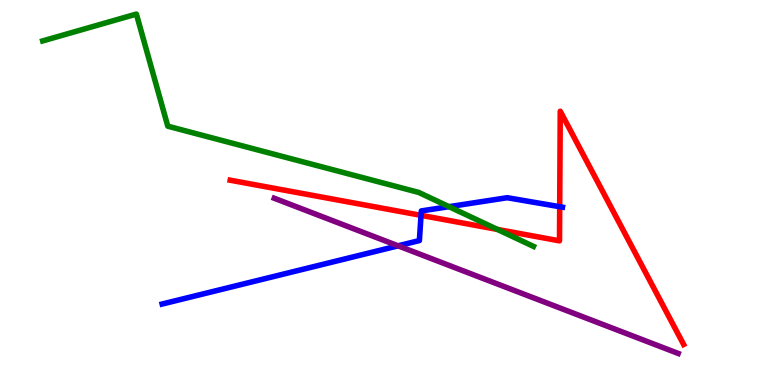[{'lines': ['blue', 'red'], 'intersections': [{'x': 5.43, 'y': 4.41}, {'x': 7.22, 'y': 4.63}]}, {'lines': ['green', 'red'], 'intersections': [{'x': 6.42, 'y': 4.04}]}, {'lines': ['purple', 'red'], 'intersections': []}, {'lines': ['blue', 'green'], 'intersections': [{'x': 5.79, 'y': 4.63}]}, {'lines': ['blue', 'purple'], 'intersections': [{'x': 5.14, 'y': 3.62}]}, {'lines': ['green', 'purple'], 'intersections': []}]